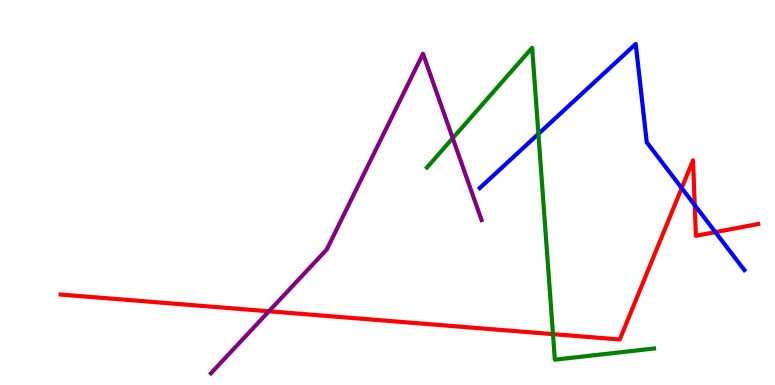[{'lines': ['blue', 'red'], 'intersections': [{'x': 8.8, 'y': 5.12}, {'x': 8.96, 'y': 4.67}, {'x': 9.23, 'y': 3.97}]}, {'lines': ['green', 'red'], 'intersections': [{'x': 7.14, 'y': 1.32}]}, {'lines': ['purple', 'red'], 'intersections': [{'x': 3.47, 'y': 1.91}]}, {'lines': ['blue', 'green'], 'intersections': [{'x': 6.95, 'y': 6.52}]}, {'lines': ['blue', 'purple'], 'intersections': []}, {'lines': ['green', 'purple'], 'intersections': [{'x': 5.84, 'y': 6.41}]}]